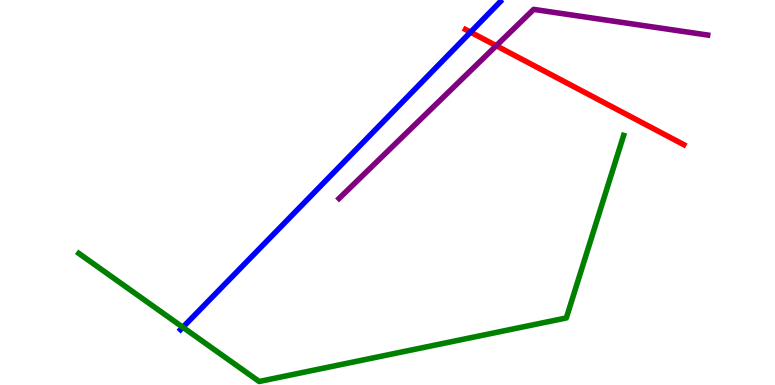[{'lines': ['blue', 'red'], 'intersections': [{'x': 6.07, 'y': 9.16}]}, {'lines': ['green', 'red'], 'intersections': []}, {'lines': ['purple', 'red'], 'intersections': [{'x': 6.4, 'y': 8.81}]}, {'lines': ['blue', 'green'], 'intersections': [{'x': 2.36, 'y': 1.5}]}, {'lines': ['blue', 'purple'], 'intersections': []}, {'lines': ['green', 'purple'], 'intersections': []}]